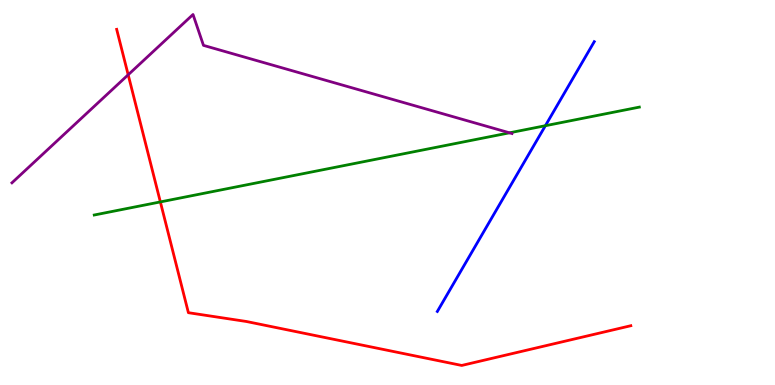[{'lines': ['blue', 'red'], 'intersections': []}, {'lines': ['green', 'red'], 'intersections': [{'x': 2.07, 'y': 4.76}]}, {'lines': ['purple', 'red'], 'intersections': [{'x': 1.65, 'y': 8.06}]}, {'lines': ['blue', 'green'], 'intersections': [{'x': 7.04, 'y': 6.73}]}, {'lines': ['blue', 'purple'], 'intersections': []}, {'lines': ['green', 'purple'], 'intersections': [{'x': 6.57, 'y': 6.55}]}]